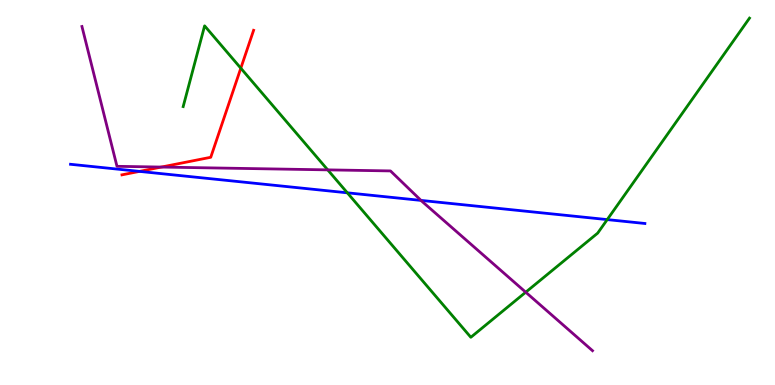[{'lines': ['blue', 'red'], 'intersections': [{'x': 1.8, 'y': 5.55}]}, {'lines': ['green', 'red'], 'intersections': [{'x': 3.11, 'y': 8.23}]}, {'lines': ['purple', 'red'], 'intersections': [{'x': 2.08, 'y': 5.66}]}, {'lines': ['blue', 'green'], 'intersections': [{'x': 4.48, 'y': 4.99}, {'x': 7.84, 'y': 4.3}]}, {'lines': ['blue', 'purple'], 'intersections': [{'x': 5.43, 'y': 4.79}]}, {'lines': ['green', 'purple'], 'intersections': [{'x': 4.23, 'y': 5.59}, {'x': 6.78, 'y': 2.41}]}]